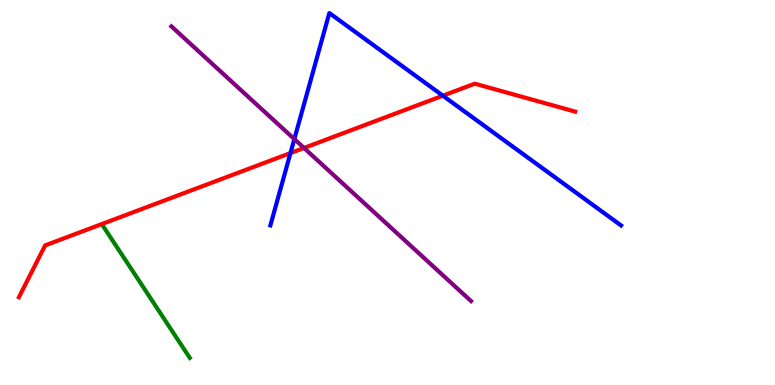[{'lines': ['blue', 'red'], 'intersections': [{'x': 3.75, 'y': 6.02}, {'x': 5.71, 'y': 7.51}]}, {'lines': ['green', 'red'], 'intersections': []}, {'lines': ['purple', 'red'], 'intersections': [{'x': 3.92, 'y': 6.16}]}, {'lines': ['blue', 'green'], 'intersections': []}, {'lines': ['blue', 'purple'], 'intersections': [{'x': 3.8, 'y': 6.39}]}, {'lines': ['green', 'purple'], 'intersections': []}]